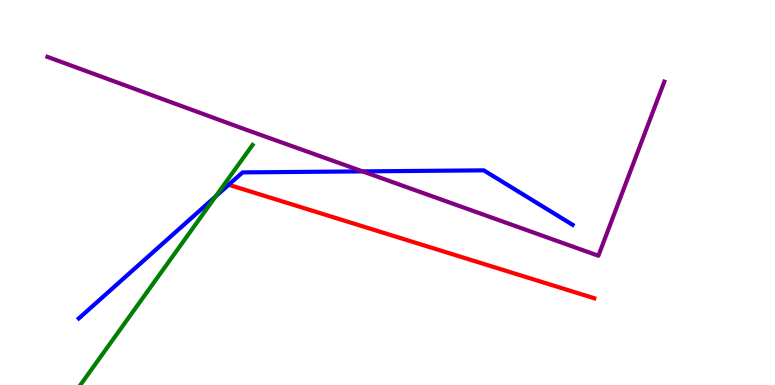[{'lines': ['blue', 'red'], 'intersections': [{'x': 2.95, 'y': 5.2}]}, {'lines': ['green', 'red'], 'intersections': []}, {'lines': ['purple', 'red'], 'intersections': []}, {'lines': ['blue', 'green'], 'intersections': [{'x': 2.78, 'y': 4.9}]}, {'lines': ['blue', 'purple'], 'intersections': [{'x': 4.68, 'y': 5.55}]}, {'lines': ['green', 'purple'], 'intersections': []}]